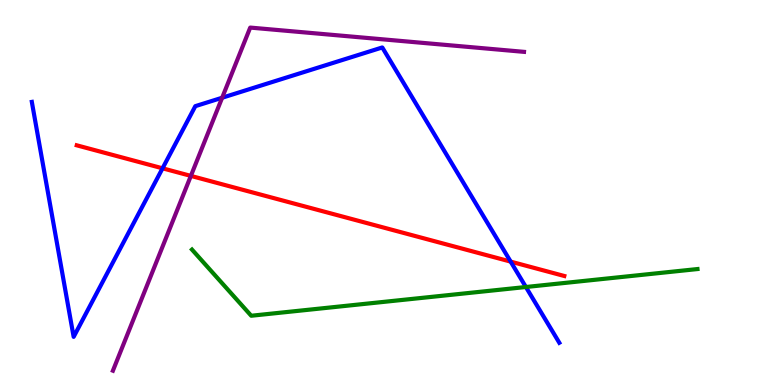[{'lines': ['blue', 'red'], 'intersections': [{'x': 2.1, 'y': 5.63}, {'x': 6.59, 'y': 3.2}]}, {'lines': ['green', 'red'], 'intersections': []}, {'lines': ['purple', 'red'], 'intersections': [{'x': 2.46, 'y': 5.43}]}, {'lines': ['blue', 'green'], 'intersections': [{'x': 6.79, 'y': 2.55}]}, {'lines': ['blue', 'purple'], 'intersections': [{'x': 2.87, 'y': 7.46}]}, {'lines': ['green', 'purple'], 'intersections': []}]